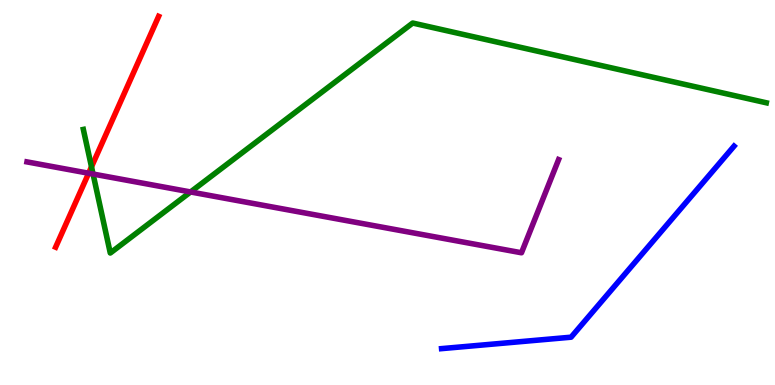[{'lines': ['blue', 'red'], 'intersections': []}, {'lines': ['green', 'red'], 'intersections': [{'x': 1.18, 'y': 5.67}]}, {'lines': ['purple', 'red'], 'intersections': [{'x': 1.14, 'y': 5.5}]}, {'lines': ['blue', 'green'], 'intersections': []}, {'lines': ['blue', 'purple'], 'intersections': []}, {'lines': ['green', 'purple'], 'intersections': [{'x': 1.2, 'y': 5.48}, {'x': 2.46, 'y': 5.01}]}]